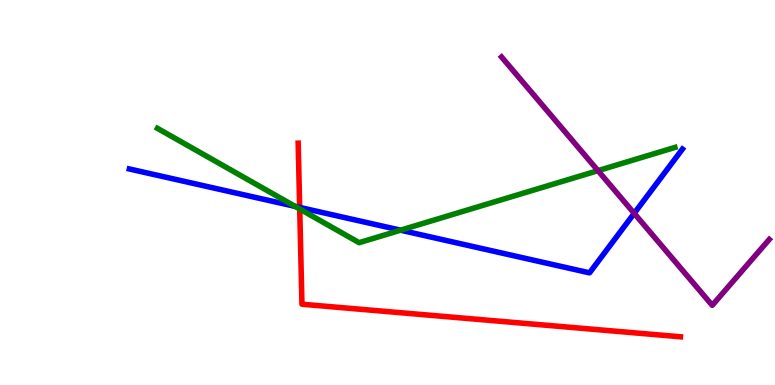[{'lines': ['blue', 'red'], 'intersections': [{'x': 3.87, 'y': 4.61}]}, {'lines': ['green', 'red'], 'intersections': [{'x': 3.87, 'y': 4.57}]}, {'lines': ['purple', 'red'], 'intersections': []}, {'lines': ['blue', 'green'], 'intersections': [{'x': 3.81, 'y': 4.64}, {'x': 5.17, 'y': 4.02}]}, {'lines': ['blue', 'purple'], 'intersections': [{'x': 8.18, 'y': 4.46}]}, {'lines': ['green', 'purple'], 'intersections': [{'x': 7.72, 'y': 5.57}]}]